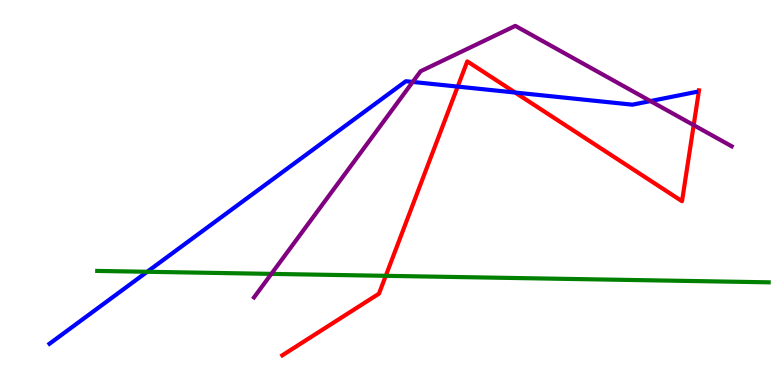[{'lines': ['blue', 'red'], 'intersections': [{'x': 5.91, 'y': 7.75}, {'x': 6.65, 'y': 7.6}]}, {'lines': ['green', 'red'], 'intersections': [{'x': 4.98, 'y': 2.84}]}, {'lines': ['purple', 'red'], 'intersections': [{'x': 8.95, 'y': 6.75}]}, {'lines': ['blue', 'green'], 'intersections': [{'x': 1.9, 'y': 2.94}]}, {'lines': ['blue', 'purple'], 'intersections': [{'x': 5.33, 'y': 7.87}, {'x': 8.39, 'y': 7.37}]}, {'lines': ['green', 'purple'], 'intersections': [{'x': 3.5, 'y': 2.89}]}]